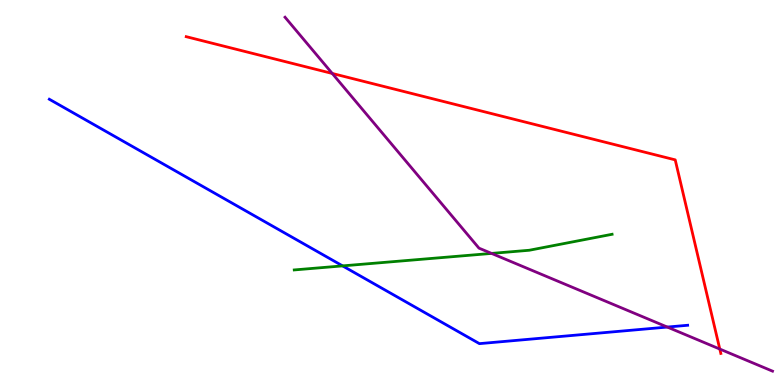[{'lines': ['blue', 'red'], 'intersections': []}, {'lines': ['green', 'red'], 'intersections': []}, {'lines': ['purple', 'red'], 'intersections': [{'x': 4.29, 'y': 8.09}, {'x': 9.29, 'y': 0.934}]}, {'lines': ['blue', 'green'], 'intersections': [{'x': 4.42, 'y': 3.09}]}, {'lines': ['blue', 'purple'], 'intersections': [{'x': 8.61, 'y': 1.5}]}, {'lines': ['green', 'purple'], 'intersections': [{'x': 6.34, 'y': 3.42}]}]